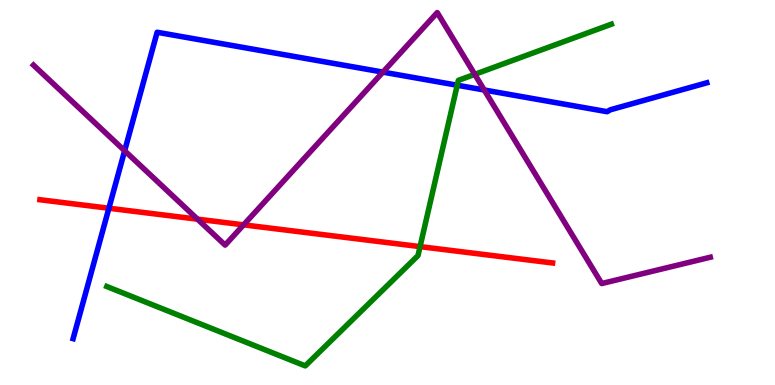[{'lines': ['blue', 'red'], 'intersections': [{'x': 1.41, 'y': 4.59}]}, {'lines': ['green', 'red'], 'intersections': [{'x': 5.42, 'y': 3.59}]}, {'lines': ['purple', 'red'], 'intersections': [{'x': 2.55, 'y': 4.31}, {'x': 3.14, 'y': 4.16}]}, {'lines': ['blue', 'green'], 'intersections': [{'x': 5.9, 'y': 7.79}]}, {'lines': ['blue', 'purple'], 'intersections': [{'x': 1.61, 'y': 6.08}, {'x': 4.94, 'y': 8.13}, {'x': 6.25, 'y': 7.66}]}, {'lines': ['green', 'purple'], 'intersections': [{'x': 6.13, 'y': 8.07}]}]